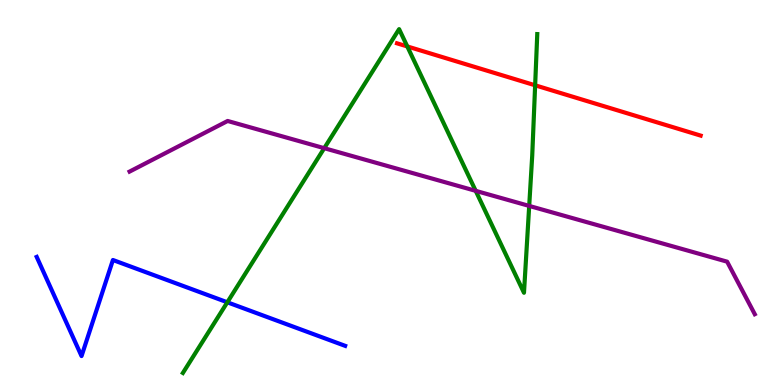[{'lines': ['blue', 'red'], 'intersections': []}, {'lines': ['green', 'red'], 'intersections': [{'x': 5.26, 'y': 8.79}, {'x': 6.91, 'y': 7.78}]}, {'lines': ['purple', 'red'], 'intersections': []}, {'lines': ['blue', 'green'], 'intersections': [{'x': 2.93, 'y': 2.15}]}, {'lines': ['blue', 'purple'], 'intersections': []}, {'lines': ['green', 'purple'], 'intersections': [{'x': 4.18, 'y': 6.15}, {'x': 6.14, 'y': 5.04}, {'x': 6.83, 'y': 4.65}]}]